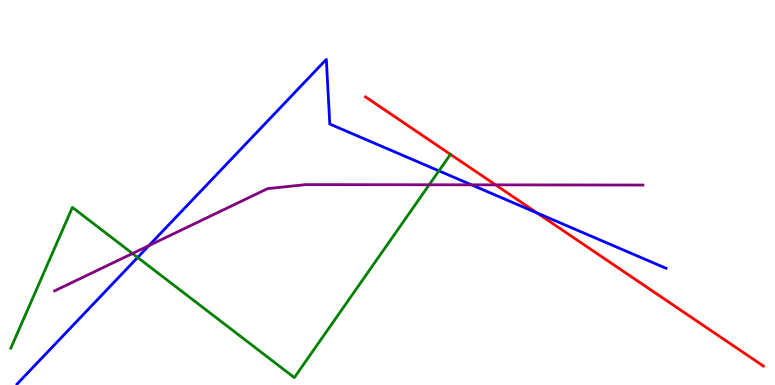[{'lines': ['blue', 'red'], 'intersections': [{'x': 6.93, 'y': 4.47}]}, {'lines': ['green', 'red'], 'intersections': []}, {'lines': ['purple', 'red'], 'intersections': [{'x': 6.39, 'y': 5.2}]}, {'lines': ['blue', 'green'], 'intersections': [{'x': 1.78, 'y': 3.31}, {'x': 5.66, 'y': 5.56}]}, {'lines': ['blue', 'purple'], 'intersections': [{'x': 1.92, 'y': 3.62}, {'x': 6.08, 'y': 5.2}]}, {'lines': ['green', 'purple'], 'intersections': [{'x': 1.71, 'y': 3.42}, {'x': 5.54, 'y': 5.2}]}]